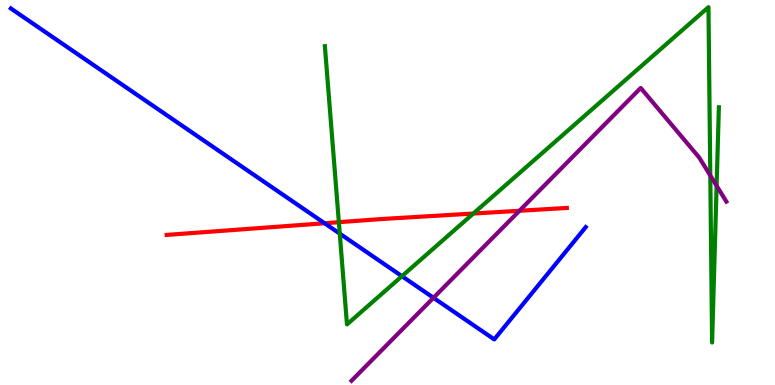[{'lines': ['blue', 'red'], 'intersections': [{'x': 4.19, 'y': 4.2}]}, {'lines': ['green', 'red'], 'intersections': [{'x': 4.37, 'y': 4.23}, {'x': 6.11, 'y': 4.45}]}, {'lines': ['purple', 'red'], 'intersections': [{'x': 6.7, 'y': 4.53}]}, {'lines': ['blue', 'green'], 'intersections': [{'x': 4.38, 'y': 3.93}, {'x': 5.19, 'y': 2.83}]}, {'lines': ['blue', 'purple'], 'intersections': [{'x': 5.59, 'y': 2.27}]}, {'lines': ['green', 'purple'], 'intersections': [{'x': 9.17, 'y': 5.44}, {'x': 9.25, 'y': 5.17}]}]